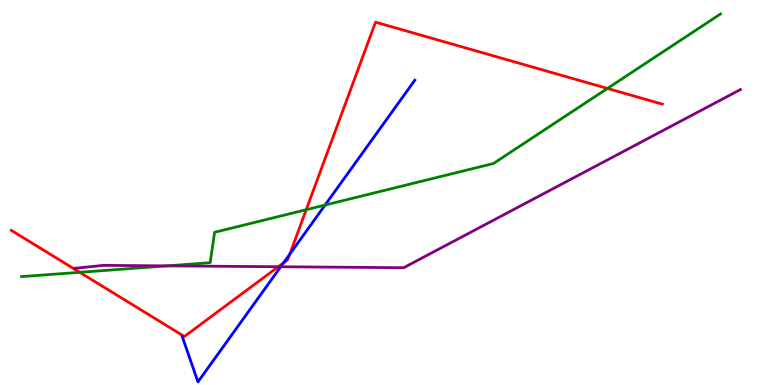[{'lines': ['blue', 'red'], 'intersections': [{'x': 3.66, 'y': 3.17}, {'x': 3.74, 'y': 3.4}]}, {'lines': ['green', 'red'], 'intersections': [{'x': 1.03, 'y': 2.93}, {'x': 3.95, 'y': 4.55}, {'x': 7.84, 'y': 7.7}]}, {'lines': ['purple', 'red'], 'intersections': [{'x': 3.59, 'y': 3.07}]}, {'lines': ['blue', 'green'], 'intersections': [{'x': 4.19, 'y': 4.67}]}, {'lines': ['blue', 'purple'], 'intersections': [{'x': 3.62, 'y': 3.07}]}, {'lines': ['green', 'purple'], 'intersections': [{'x': 2.16, 'y': 3.09}]}]